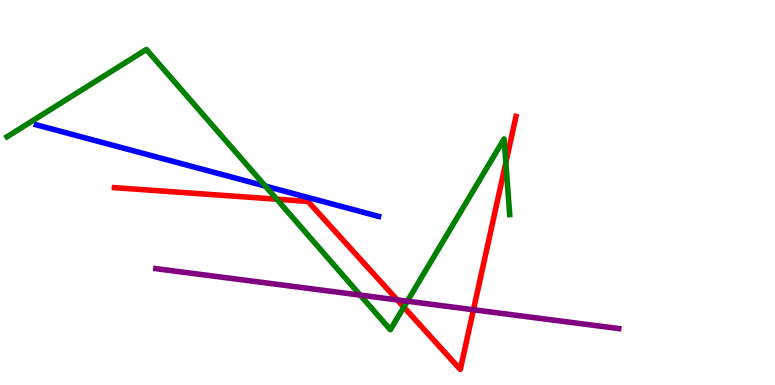[{'lines': ['blue', 'red'], 'intersections': []}, {'lines': ['green', 'red'], 'intersections': [{'x': 3.57, 'y': 4.83}, {'x': 5.21, 'y': 2.02}, {'x': 6.53, 'y': 5.78}]}, {'lines': ['purple', 'red'], 'intersections': [{'x': 5.13, 'y': 2.21}, {'x': 6.11, 'y': 1.95}]}, {'lines': ['blue', 'green'], 'intersections': [{'x': 3.42, 'y': 5.17}]}, {'lines': ['blue', 'purple'], 'intersections': []}, {'lines': ['green', 'purple'], 'intersections': [{'x': 4.65, 'y': 2.33}, {'x': 5.26, 'y': 2.18}]}]